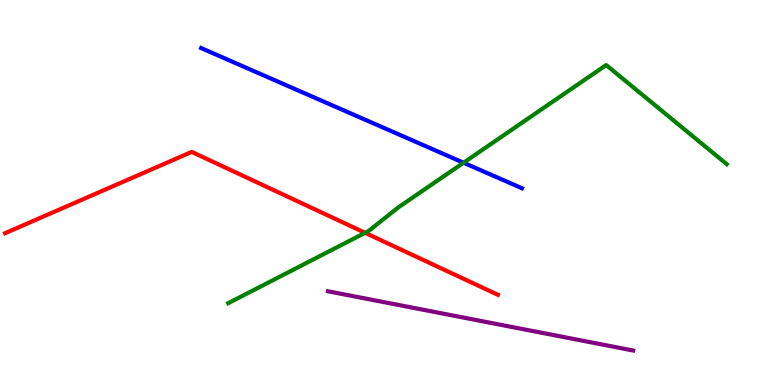[{'lines': ['blue', 'red'], 'intersections': []}, {'lines': ['green', 'red'], 'intersections': [{'x': 4.71, 'y': 3.95}]}, {'lines': ['purple', 'red'], 'intersections': []}, {'lines': ['blue', 'green'], 'intersections': [{'x': 5.98, 'y': 5.77}]}, {'lines': ['blue', 'purple'], 'intersections': []}, {'lines': ['green', 'purple'], 'intersections': []}]